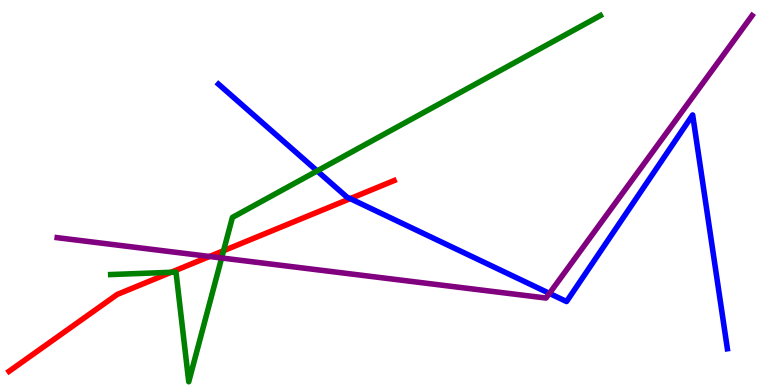[{'lines': ['blue', 'red'], 'intersections': [{'x': 4.52, 'y': 4.84}]}, {'lines': ['green', 'red'], 'intersections': [{'x': 2.21, 'y': 2.93}, {'x': 2.88, 'y': 3.49}]}, {'lines': ['purple', 'red'], 'intersections': [{'x': 2.7, 'y': 3.34}]}, {'lines': ['blue', 'green'], 'intersections': [{'x': 4.09, 'y': 5.56}]}, {'lines': ['blue', 'purple'], 'intersections': [{'x': 7.09, 'y': 2.38}]}, {'lines': ['green', 'purple'], 'intersections': [{'x': 2.86, 'y': 3.3}]}]